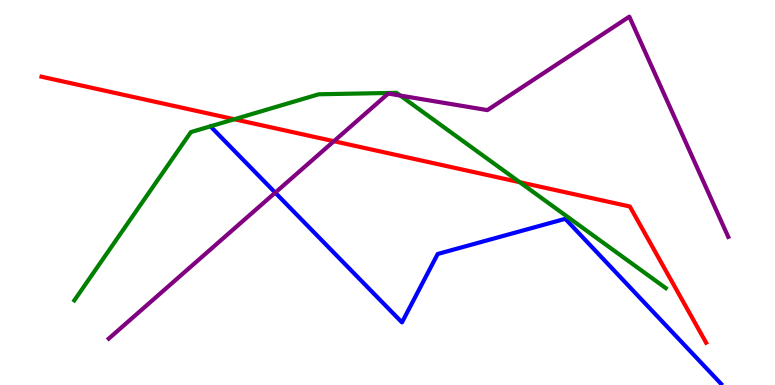[{'lines': ['blue', 'red'], 'intersections': []}, {'lines': ['green', 'red'], 'intersections': [{'x': 3.02, 'y': 6.9}, {'x': 6.71, 'y': 5.27}]}, {'lines': ['purple', 'red'], 'intersections': [{'x': 4.31, 'y': 6.33}]}, {'lines': ['blue', 'green'], 'intersections': []}, {'lines': ['blue', 'purple'], 'intersections': [{'x': 3.55, 'y': 5.0}]}, {'lines': ['green', 'purple'], 'intersections': [{'x': 5.16, 'y': 7.52}]}]